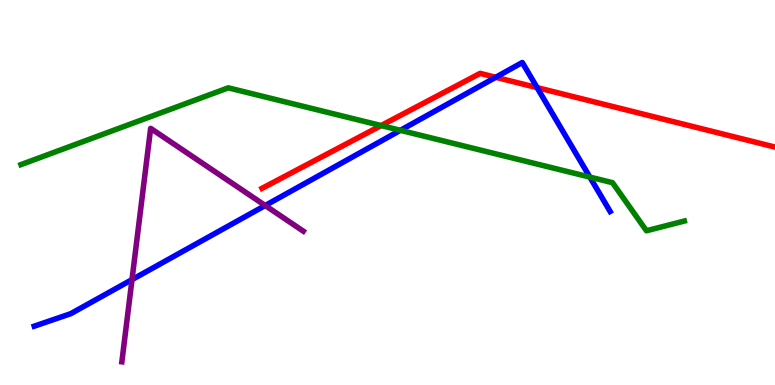[{'lines': ['blue', 'red'], 'intersections': [{'x': 6.4, 'y': 7.99}, {'x': 6.93, 'y': 7.72}]}, {'lines': ['green', 'red'], 'intersections': [{'x': 4.92, 'y': 6.74}]}, {'lines': ['purple', 'red'], 'intersections': []}, {'lines': ['blue', 'green'], 'intersections': [{'x': 5.17, 'y': 6.62}, {'x': 7.61, 'y': 5.4}]}, {'lines': ['blue', 'purple'], 'intersections': [{'x': 1.7, 'y': 2.74}, {'x': 3.42, 'y': 4.66}]}, {'lines': ['green', 'purple'], 'intersections': []}]